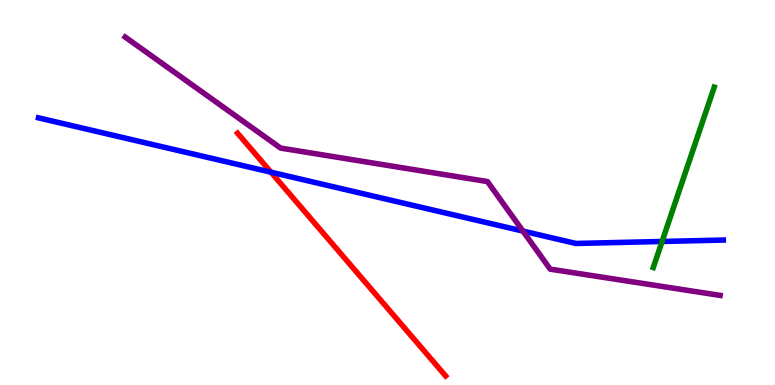[{'lines': ['blue', 'red'], 'intersections': [{'x': 3.5, 'y': 5.53}]}, {'lines': ['green', 'red'], 'intersections': []}, {'lines': ['purple', 'red'], 'intersections': []}, {'lines': ['blue', 'green'], 'intersections': [{'x': 8.54, 'y': 3.73}]}, {'lines': ['blue', 'purple'], 'intersections': [{'x': 6.75, 'y': 4.0}]}, {'lines': ['green', 'purple'], 'intersections': []}]